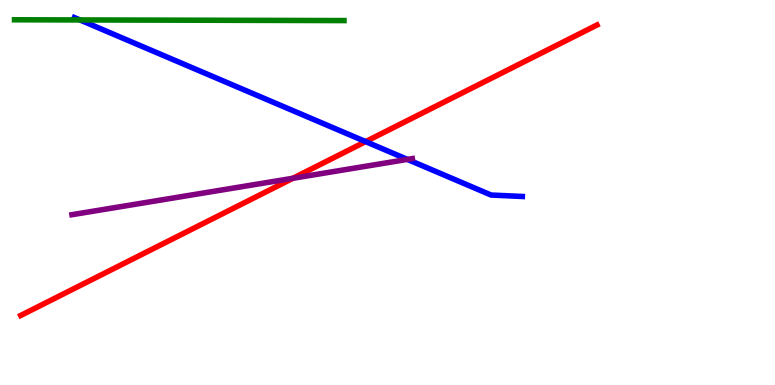[{'lines': ['blue', 'red'], 'intersections': [{'x': 4.72, 'y': 6.32}]}, {'lines': ['green', 'red'], 'intersections': []}, {'lines': ['purple', 'red'], 'intersections': [{'x': 3.78, 'y': 5.37}]}, {'lines': ['blue', 'green'], 'intersections': [{'x': 1.03, 'y': 9.48}]}, {'lines': ['blue', 'purple'], 'intersections': [{'x': 5.26, 'y': 5.86}]}, {'lines': ['green', 'purple'], 'intersections': []}]